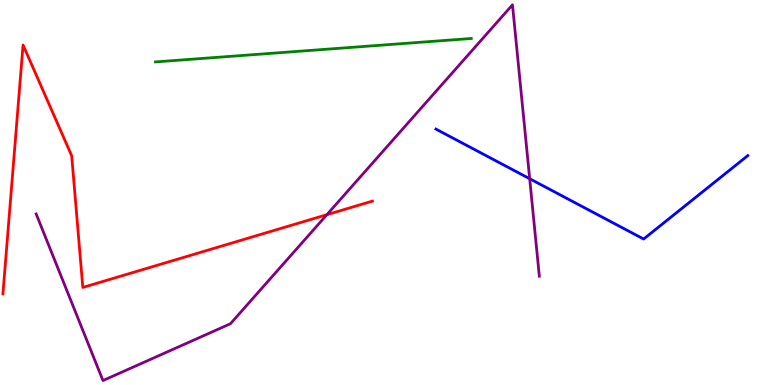[{'lines': ['blue', 'red'], 'intersections': []}, {'lines': ['green', 'red'], 'intersections': []}, {'lines': ['purple', 'red'], 'intersections': [{'x': 4.22, 'y': 4.42}]}, {'lines': ['blue', 'green'], 'intersections': []}, {'lines': ['blue', 'purple'], 'intersections': [{'x': 6.83, 'y': 5.36}]}, {'lines': ['green', 'purple'], 'intersections': []}]